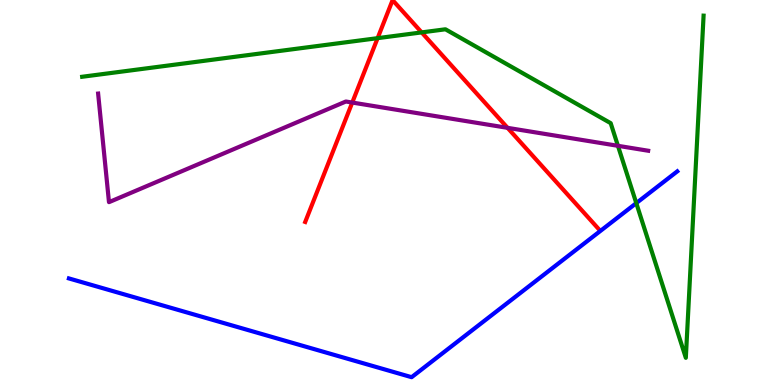[{'lines': ['blue', 'red'], 'intersections': []}, {'lines': ['green', 'red'], 'intersections': [{'x': 4.87, 'y': 9.01}, {'x': 5.44, 'y': 9.16}]}, {'lines': ['purple', 'red'], 'intersections': [{'x': 4.55, 'y': 7.34}, {'x': 6.55, 'y': 6.68}]}, {'lines': ['blue', 'green'], 'intersections': [{'x': 8.21, 'y': 4.72}]}, {'lines': ['blue', 'purple'], 'intersections': []}, {'lines': ['green', 'purple'], 'intersections': [{'x': 7.97, 'y': 6.21}]}]